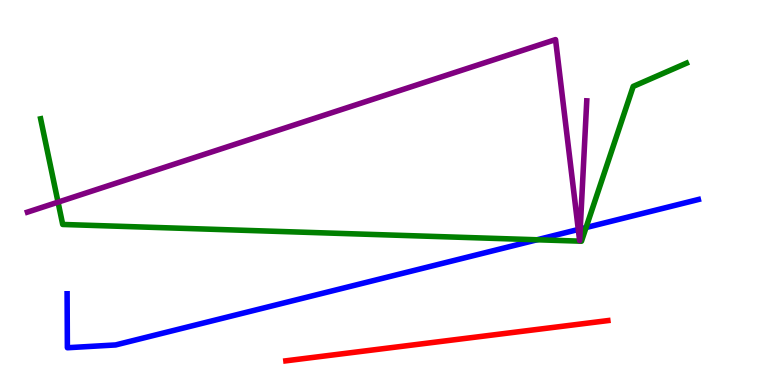[{'lines': ['blue', 'red'], 'intersections': []}, {'lines': ['green', 'red'], 'intersections': []}, {'lines': ['purple', 'red'], 'intersections': []}, {'lines': ['blue', 'green'], 'intersections': [{'x': 6.93, 'y': 3.77}, {'x': 7.56, 'y': 4.09}]}, {'lines': ['blue', 'purple'], 'intersections': [{'x': 7.46, 'y': 4.04}, {'x': 7.49, 'y': 4.05}]}, {'lines': ['green', 'purple'], 'intersections': [{'x': 0.749, 'y': 4.75}]}]